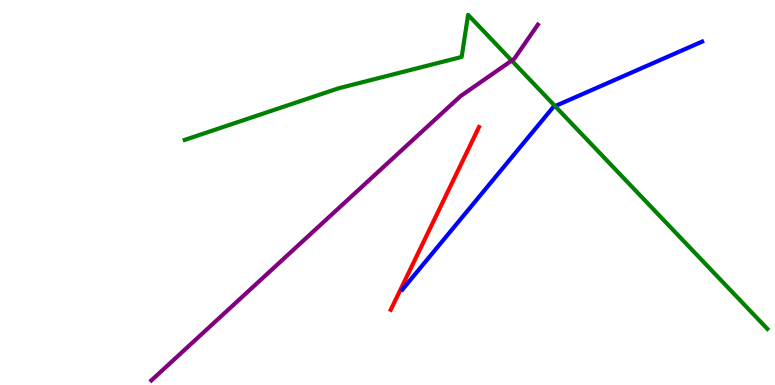[{'lines': ['blue', 'red'], 'intersections': []}, {'lines': ['green', 'red'], 'intersections': []}, {'lines': ['purple', 'red'], 'intersections': []}, {'lines': ['blue', 'green'], 'intersections': [{'x': 7.16, 'y': 7.24}]}, {'lines': ['blue', 'purple'], 'intersections': []}, {'lines': ['green', 'purple'], 'intersections': [{'x': 6.6, 'y': 8.43}]}]